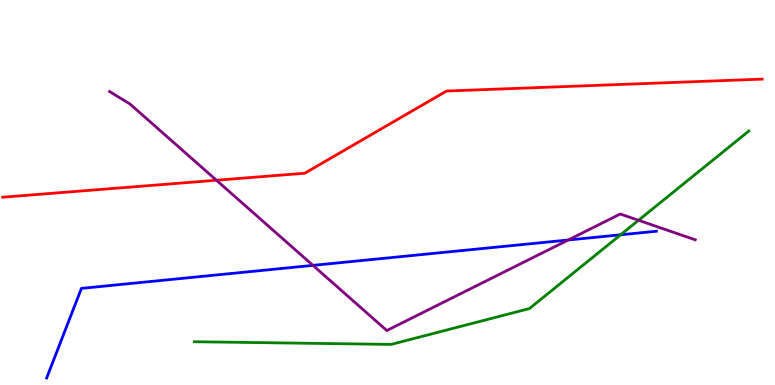[{'lines': ['blue', 'red'], 'intersections': []}, {'lines': ['green', 'red'], 'intersections': []}, {'lines': ['purple', 'red'], 'intersections': [{'x': 2.79, 'y': 5.32}]}, {'lines': ['blue', 'green'], 'intersections': [{'x': 8.01, 'y': 3.9}]}, {'lines': ['blue', 'purple'], 'intersections': [{'x': 4.04, 'y': 3.11}, {'x': 7.33, 'y': 3.77}]}, {'lines': ['green', 'purple'], 'intersections': [{'x': 8.24, 'y': 4.28}]}]